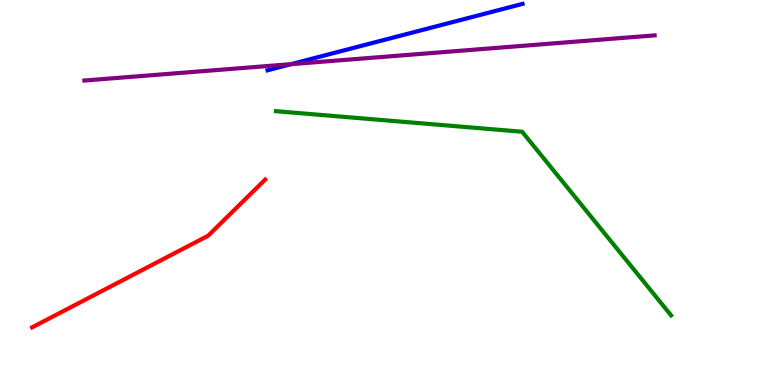[{'lines': ['blue', 'red'], 'intersections': []}, {'lines': ['green', 'red'], 'intersections': []}, {'lines': ['purple', 'red'], 'intersections': []}, {'lines': ['blue', 'green'], 'intersections': []}, {'lines': ['blue', 'purple'], 'intersections': [{'x': 3.76, 'y': 8.33}]}, {'lines': ['green', 'purple'], 'intersections': []}]